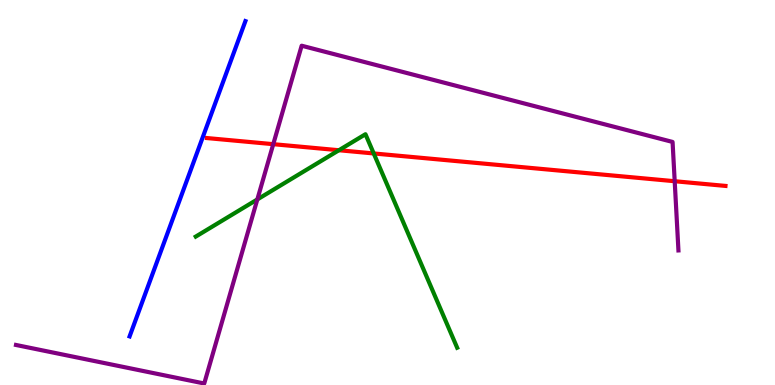[{'lines': ['blue', 'red'], 'intersections': []}, {'lines': ['green', 'red'], 'intersections': [{'x': 4.37, 'y': 6.1}, {'x': 4.82, 'y': 6.01}]}, {'lines': ['purple', 'red'], 'intersections': [{'x': 3.53, 'y': 6.26}, {'x': 8.71, 'y': 5.29}]}, {'lines': ['blue', 'green'], 'intersections': []}, {'lines': ['blue', 'purple'], 'intersections': []}, {'lines': ['green', 'purple'], 'intersections': [{'x': 3.32, 'y': 4.82}]}]